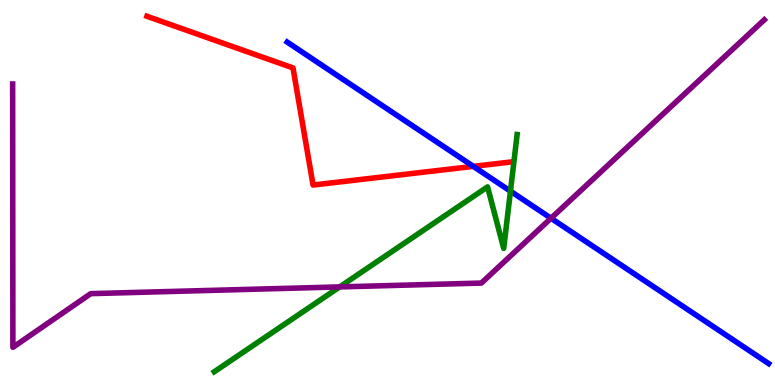[{'lines': ['blue', 'red'], 'intersections': [{'x': 6.11, 'y': 5.68}]}, {'lines': ['green', 'red'], 'intersections': []}, {'lines': ['purple', 'red'], 'intersections': []}, {'lines': ['blue', 'green'], 'intersections': [{'x': 6.59, 'y': 5.03}]}, {'lines': ['blue', 'purple'], 'intersections': [{'x': 7.11, 'y': 4.33}]}, {'lines': ['green', 'purple'], 'intersections': [{'x': 4.38, 'y': 2.55}]}]